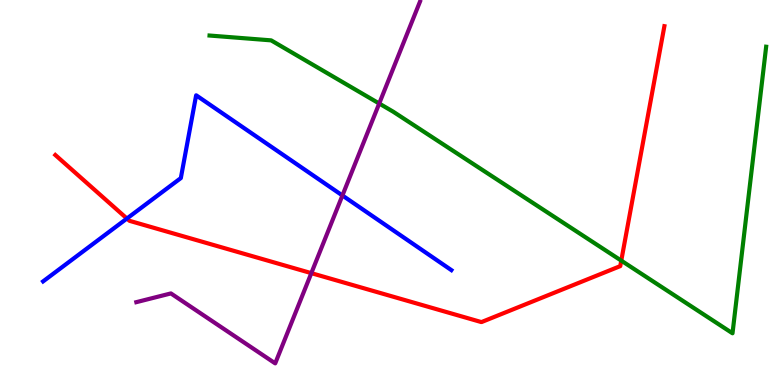[{'lines': ['blue', 'red'], 'intersections': [{'x': 1.64, 'y': 4.32}]}, {'lines': ['green', 'red'], 'intersections': [{'x': 8.02, 'y': 3.23}]}, {'lines': ['purple', 'red'], 'intersections': [{'x': 4.02, 'y': 2.91}]}, {'lines': ['blue', 'green'], 'intersections': []}, {'lines': ['blue', 'purple'], 'intersections': [{'x': 4.42, 'y': 4.92}]}, {'lines': ['green', 'purple'], 'intersections': [{'x': 4.89, 'y': 7.31}]}]